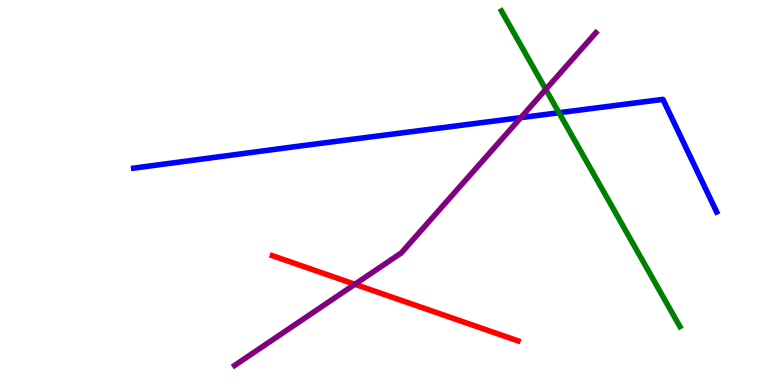[{'lines': ['blue', 'red'], 'intersections': []}, {'lines': ['green', 'red'], 'intersections': []}, {'lines': ['purple', 'red'], 'intersections': [{'x': 4.58, 'y': 2.62}]}, {'lines': ['blue', 'green'], 'intersections': [{'x': 7.21, 'y': 7.07}]}, {'lines': ['blue', 'purple'], 'intersections': [{'x': 6.72, 'y': 6.94}]}, {'lines': ['green', 'purple'], 'intersections': [{'x': 7.04, 'y': 7.68}]}]